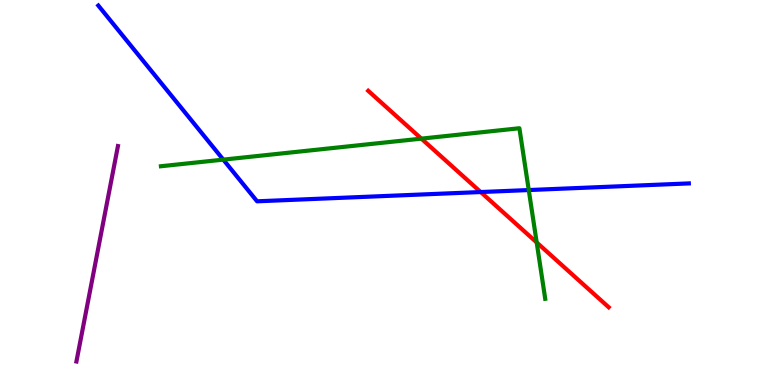[{'lines': ['blue', 'red'], 'intersections': [{'x': 6.2, 'y': 5.01}]}, {'lines': ['green', 'red'], 'intersections': [{'x': 5.44, 'y': 6.4}, {'x': 6.92, 'y': 3.7}]}, {'lines': ['purple', 'red'], 'intersections': []}, {'lines': ['blue', 'green'], 'intersections': [{'x': 2.88, 'y': 5.85}, {'x': 6.82, 'y': 5.06}]}, {'lines': ['blue', 'purple'], 'intersections': []}, {'lines': ['green', 'purple'], 'intersections': []}]